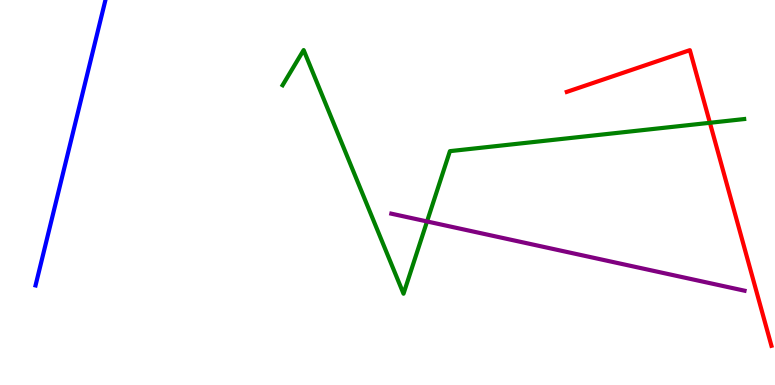[{'lines': ['blue', 'red'], 'intersections': []}, {'lines': ['green', 'red'], 'intersections': [{'x': 9.16, 'y': 6.81}]}, {'lines': ['purple', 'red'], 'intersections': []}, {'lines': ['blue', 'green'], 'intersections': []}, {'lines': ['blue', 'purple'], 'intersections': []}, {'lines': ['green', 'purple'], 'intersections': [{'x': 5.51, 'y': 4.25}]}]